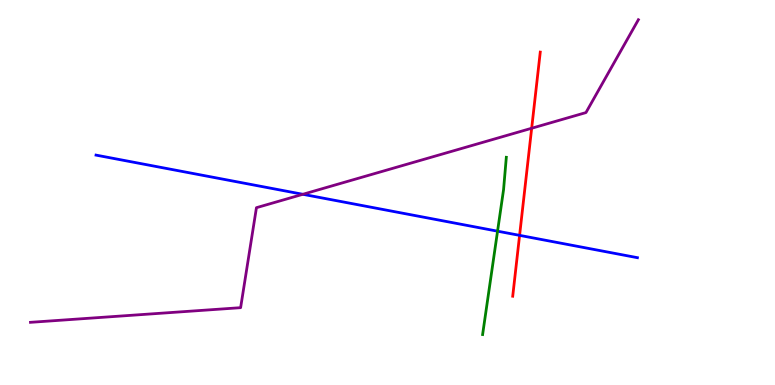[{'lines': ['blue', 'red'], 'intersections': [{'x': 6.7, 'y': 3.89}]}, {'lines': ['green', 'red'], 'intersections': []}, {'lines': ['purple', 'red'], 'intersections': [{'x': 6.86, 'y': 6.67}]}, {'lines': ['blue', 'green'], 'intersections': [{'x': 6.42, 'y': 4.0}]}, {'lines': ['blue', 'purple'], 'intersections': [{'x': 3.91, 'y': 4.95}]}, {'lines': ['green', 'purple'], 'intersections': []}]